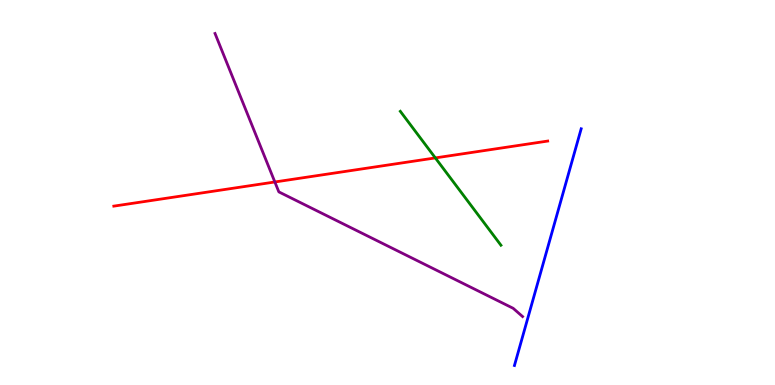[{'lines': ['blue', 'red'], 'intersections': []}, {'lines': ['green', 'red'], 'intersections': [{'x': 5.62, 'y': 5.9}]}, {'lines': ['purple', 'red'], 'intersections': [{'x': 3.55, 'y': 5.27}]}, {'lines': ['blue', 'green'], 'intersections': []}, {'lines': ['blue', 'purple'], 'intersections': []}, {'lines': ['green', 'purple'], 'intersections': []}]